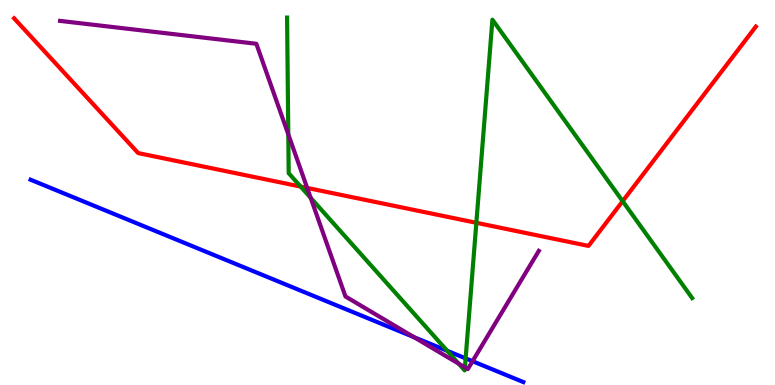[{'lines': ['blue', 'red'], 'intersections': []}, {'lines': ['green', 'red'], 'intersections': [{'x': 3.88, 'y': 5.15}, {'x': 6.15, 'y': 4.21}, {'x': 8.03, 'y': 4.77}]}, {'lines': ['purple', 'red'], 'intersections': [{'x': 3.96, 'y': 5.12}]}, {'lines': ['blue', 'green'], 'intersections': [{'x': 5.77, 'y': 0.888}, {'x': 6.01, 'y': 0.692}]}, {'lines': ['blue', 'purple'], 'intersections': [{'x': 5.34, 'y': 1.24}, {'x': 6.1, 'y': 0.618}]}, {'lines': ['green', 'purple'], 'intersections': [{'x': 3.72, 'y': 6.51}, {'x': 4.01, 'y': 4.86}, {'x': 5.92, 'y': 0.553}, {'x': 6.0, 'y': 0.457}]}]